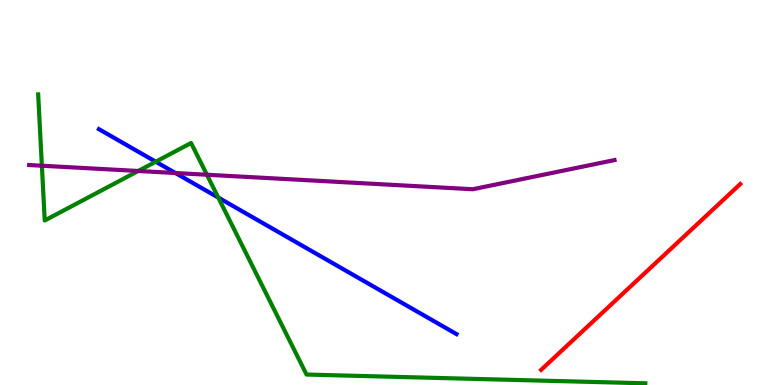[{'lines': ['blue', 'red'], 'intersections': []}, {'lines': ['green', 'red'], 'intersections': []}, {'lines': ['purple', 'red'], 'intersections': []}, {'lines': ['blue', 'green'], 'intersections': [{'x': 2.01, 'y': 5.8}, {'x': 2.82, 'y': 4.87}]}, {'lines': ['blue', 'purple'], 'intersections': [{'x': 2.26, 'y': 5.51}]}, {'lines': ['green', 'purple'], 'intersections': [{'x': 0.54, 'y': 5.7}, {'x': 1.78, 'y': 5.56}, {'x': 2.67, 'y': 5.46}]}]